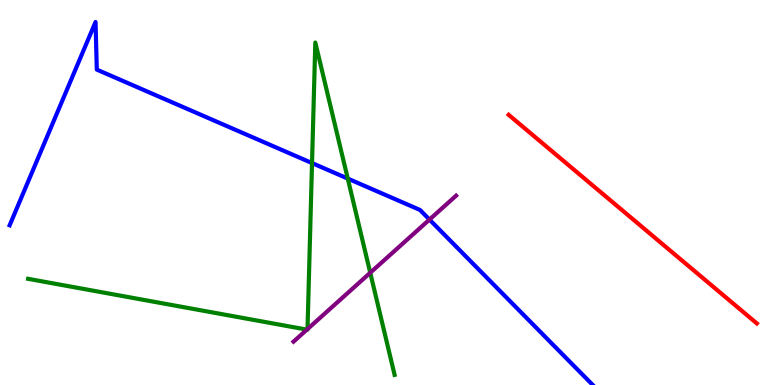[{'lines': ['blue', 'red'], 'intersections': []}, {'lines': ['green', 'red'], 'intersections': []}, {'lines': ['purple', 'red'], 'intersections': []}, {'lines': ['blue', 'green'], 'intersections': [{'x': 4.03, 'y': 5.76}, {'x': 4.49, 'y': 5.36}]}, {'lines': ['blue', 'purple'], 'intersections': [{'x': 5.54, 'y': 4.3}]}, {'lines': ['green', 'purple'], 'intersections': [{'x': 3.96, 'y': 1.44}, {'x': 3.97, 'y': 1.45}, {'x': 4.78, 'y': 2.92}]}]